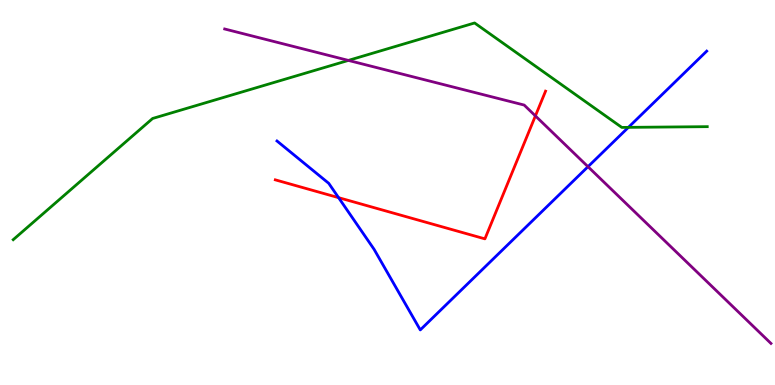[{'lines': ['blue', 'red'], 'intersections': [{'x': 4.37, 'y': 4.87}]}, {'lines': ['green', 'red'], 'intersections': []}, {'lines': ['purple', 'red'], 'intersections': [{'x': 6.91, 'y': 6.99}]}, {'lines': ['blue', 'green'], 'intersections': [{'x': 8.11, 'y': 6.69}]}, {'lines': ['blue', 'purple'], 'intersections': [{'x': 7.59, 'y': 5.67}]}, {'lines': ['green', 'purple'], 'intersections': [{'x': 4.5, 'y': 8.43}]}]